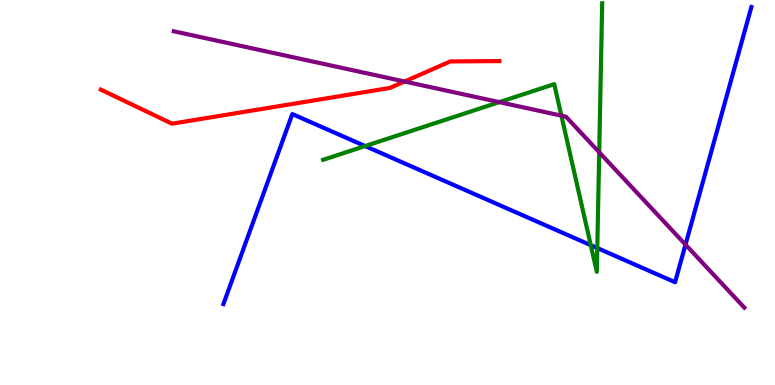[{'lines': ['blue', 'red'], 'intersections': []}, {'lines': ['green', 'red'], 'intersections': []}, {'lines': ['purple', 'red'], 'intersections': [{'x': 5.22, 'y': 7.88}]}, {'lines': ['blue', 'green'], 'intersections': [{'x': 4.71, 'y': 6.21}, {'x': 7.62, 'y': 3.63}, {'x': 7.71, 'y': 3.56}]}, {'lines': ['blue', 'purple'], 'intersections': [{'x': 8.85, 'y': 3.65}]}, {'lines': ['green', 'purple'], 'intersections': [{'x': 6.44, 'y': 7.35}, {'x': 7.24, 'y': 7.0}, {'x': 7.73, 'y': 6.04}]}]